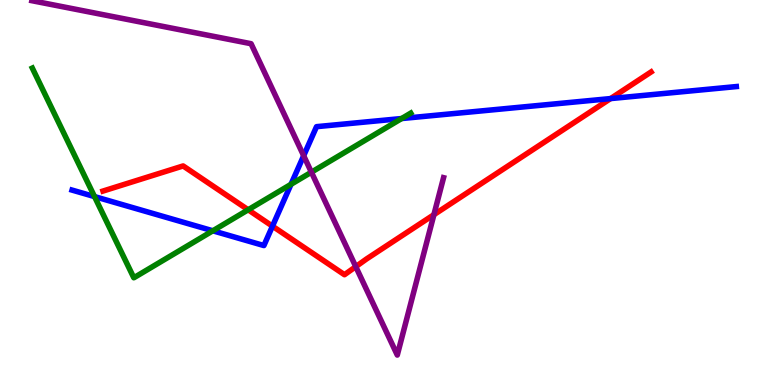[{'lines': ['blue', 'red'], 'intersections': [{'x': 3.52, 'y': 4.13}, {'x': 7.88, 'y': 7.44}]}, {'lines': ['green', 'red'], 'intersections': [{'x': 3.2, 'y': 4.55}]}, {'lines': ['purple', 'red'], 'intersections': [{'x': 4.59, 'y': 3.07}, {'x': 5.6, 'y': 4.42}]}, {'lines': ['blue', 'green'], 'intersections': [{'x': 1.22, 'y': 4.89}, {'x': 2.75, 'y': 4.01}, {'x': 3.75, 'y': 5.21}, {'x': 5.18, 'y': 6.92}]}, {'lines': ['blue', 'purple'], 'intersections': [{'x': 3.92, 'y': 5.96}]}, {'lines': ['green', 'purple'], 'intersections': [{'x': 4.02, 'y': 5.53}]}]